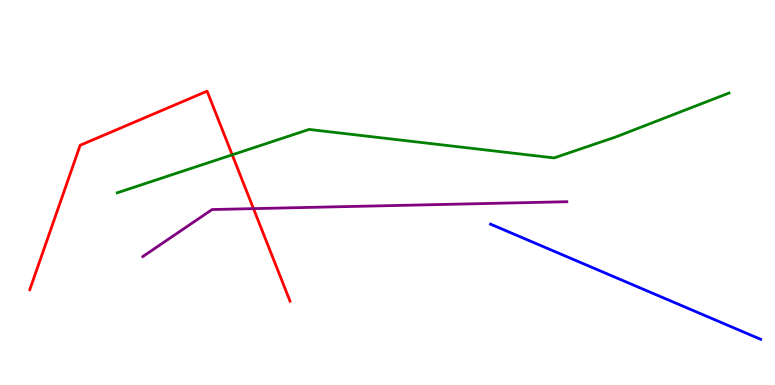[{'lines': ['blue', 'red'], 'intersections': []}, {'lines': ['green', 'red'], 'intersections': [{'x': 3.0, 'y': 5.98}]}, {'lines': ['purple', 'red'], 'intersections': [{'x': 3.27, 'y': 4.58}]}, {'lines': ['blue', 'green'], 'intersections': []}, {'lines': ['blue', 'purple'], 'intersections': []}, {'lines': ['green', 'purple'], 'intersections': []}]